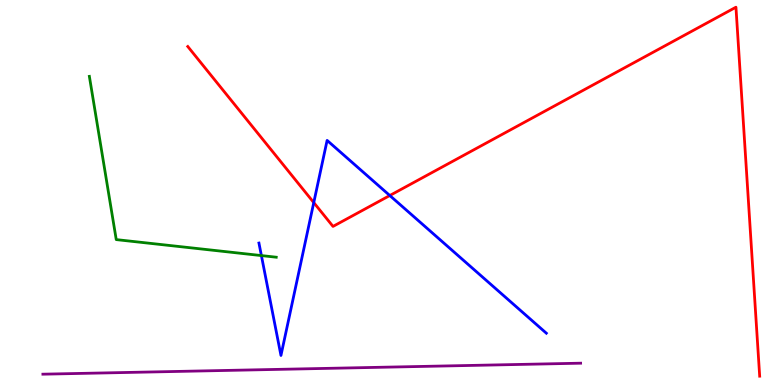[{'lines': ['blue', 'red'], 'intersections': [{'x': 4.05, 'y': 4.74}, {'x': 5.03, 'y': 4.92}]}, {'lines': ['green', 'red'], 'intersections': []}, {'lines': ['purple', 'red'], 'intersections': []}, {'lines': ['blue', 'green'], 'intersections': [{'x': 3.37, 'y': 3.36}]}, {'lines': ['blue', 'purple'], 'intersections': []}, {'lines': ['green', 'purple'], 'intersections': []}]